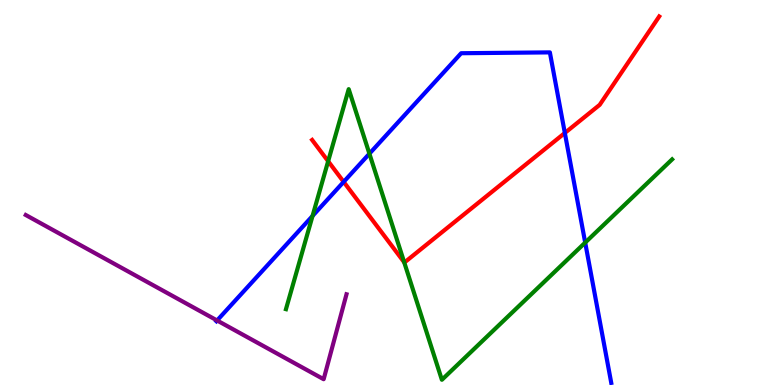[{'lines': ['blue', 'red'], 'intersections': [{'x': 4.43, 'y': 5.28}, {'x': 7.29, 'y': 6.55}]}, {'lines': ['green', 'red'], 'intersections': [{'x': 4.23, 'y': 5.81}, {'x': 5.22, 'y': 3.19}]}, {'lines': ['purple', 'red'], 'intersections': []}, {'lines': ['blue', 'green'], 'intersections': [{'x': 4.03, 'y': 4.39}, {'x': 4.77, 'y': 6.01}, {'x': 7.55, 'y': 3.7}]}, {'lines': ['blue', 'purple'], 'intersections': [{'x': 2.8, 'y': 1.68}]}, {'lines': ['green', 'purple'], 'intersections': []}]